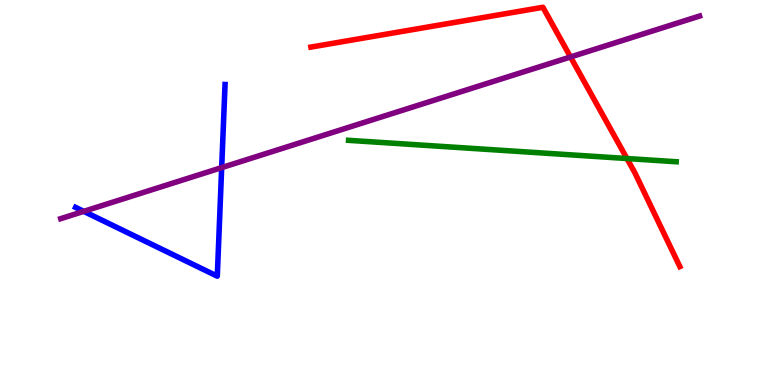[{'lines': ['blue', 'red'], 'intersections': []}, {'lines': ['green', 'red'], 'intersections': [{'x': 8.09, 'y': 5.88}]}, {'lines': ['purple', 'red'], 'intersections': [{'x': 7.36, 'y': 8.52}]}, {'lines': ['blue', 'green'], 'intersections': []}, {'lines': ['blue', 'purple'], 'intersections': [{'x': 1.08, 'y': 4.51}, {'x': 2.86, 'y': 5.65}]}, {'lines': ['green', 'purple'], 'intersections': []}]